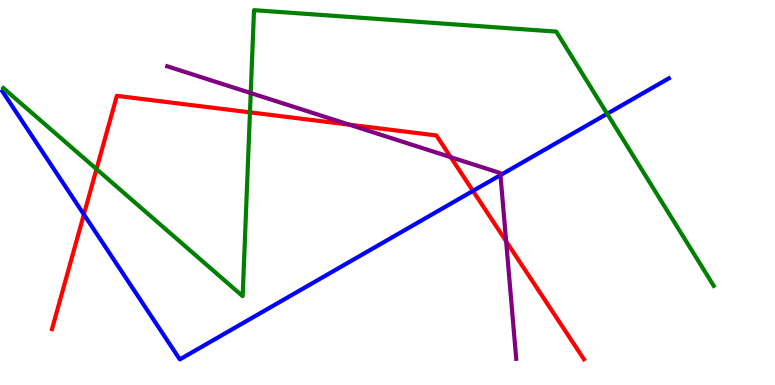[{'lines': ['blue', 'red'], 'intersections': [{'x': 1.08, 'y': 4.43}, {'x': 6.1, 'y': 5.04}]}, {'lines': ['green', 'red'], 'intersections': [{'x': 1.25, 'y': 5.61}, {'x': 3.23, 'y': 7.08}]}, {'lines': ['purple', 'red'], 'intersections': [{'x': 4.51, 'y': 6.76}, {'x': 5.82, 'y': 5.92}, {'x': 6.53, 'y': 3.73}]}, {'lines': ['blue', 'green'], 'intersections': [{'x': 7.83, 'y': 7.05}]}, {'lines': ['blue', 'purple'], 'intersections': [{'x': 6.46, 'y': 5.45}]}, {'lines': ['green', 'purple'], 'intersections': [{'x': 3.24, 'y': 7.58}]}]